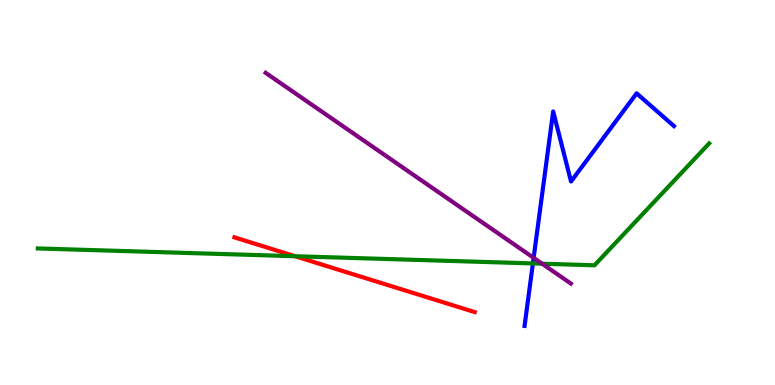[{'lines': ['blue', 'red'], 'intersections': []}, {'lines': ['green', 'red'], 'intersections': [{'x': 3.81, 'y': 3.34}]}, {'lines': ['purple', 'red'], 'intersections': []}, {'lines': ['blue', 'green'], 'intersections': [{'x': 6.88, 'y': 3.16}]}, {'lines': ['blue', 'purple'], 'intersections': [{'x': 6.89, 'y': 3.3}]}, {'lines': ['green', 'purple'], 'intersections': [{'x': 7.0, 'y': 3.15}]}]